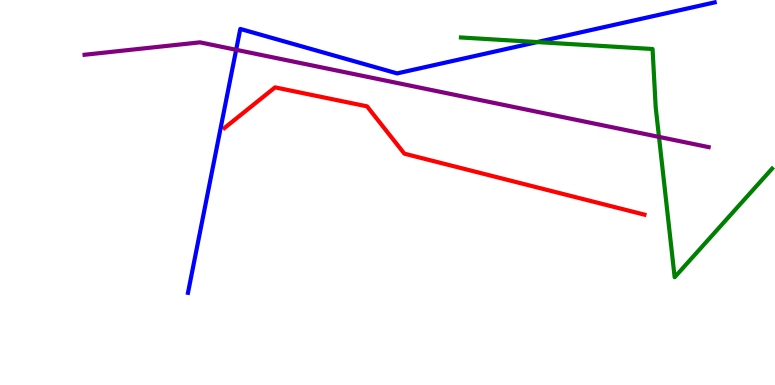[{'lines': ['blue', 'red'], 'intersections': []}, {'lines': ['green', 'red'], 'intersections': []}, {'lines': ['purple', 'red'], 'intersections': []}, {'lines': ['blue', 'green'], 'intersections': [{'x': 6.93, 'y': 8.91}]}, {'lines': ['blue', 'purple'], 'intersections': [{'x': 3.05, 'y': 8.71}]}, {'lines': ['green', 'purple'], 'intersections': [{'x': 8.5, 'y': 6.44}]}]